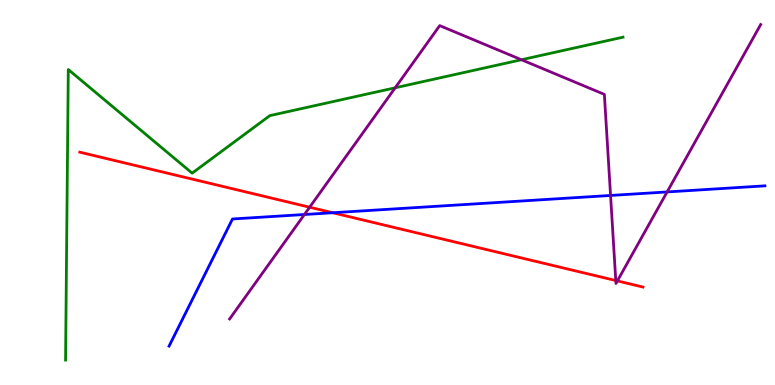[{'lines': ['blue', 'red'], 'intersections': [{'x': 4.29, 'y': 4.47}]}, {'lines': ['green', 'red'], 'intersections': []}, {'lines': ['purple', 'red'], 'intersections': [{'x': 4.0, 'y': 4.62}, {'x': 7.95, 'y': 2.71}, {'x': 7.97, 'y': 2.7}]}, {'lines': ['blue', 'green'], 'intersections': []}, {'lines': ['blue', 'purple'], 'intersections': [{'x': 3.93, 'y': 4.43}, {'x': 7.88, 'y': 4.92}, {'x': 8.61, 'y': 5.01}]}, {'lines': ['green', 'purple'], 'intersections': [{'x': 5.1, 'y': 7.72}, {'x': 6.73, 'y': 8.45}]}]